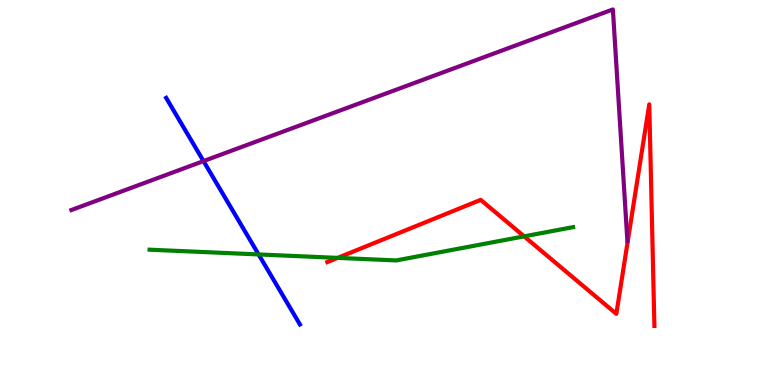[{'lines': ['blue', 'red'], 'intersections': []}, {'lines': ['green', 'red'], 'intersections': [{'x': 4.36, 'y': 3.3}, {'x': 6.76, 'y': 3.86}]}, {'lines': ['purple', 'red'], 'intersections': []}, {'lines': ['blue', 'green'], 'intersections': [{'x': 3.34, 'y': 3.39}]}, {'lines': ['blue', 'purple'], 'intersections': [{'x': 2.63, 'y': 5.82}]}, {'lines': ['green', 'purple'], 'intersections': []}]